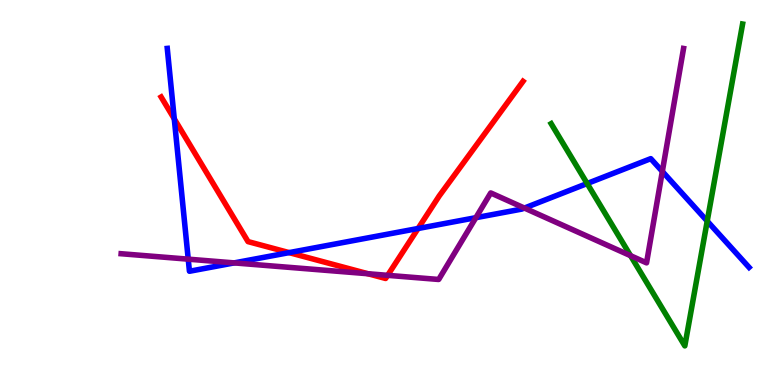[{'lines': ['blue', 'red'], 'intersections': [{'x': 2.25, 'y': 6.91}, {'x': 3.73, 'y': 3.44}, {'x': 5.39, 'y': 4.07}]}, {'lines': ['green', 'red'], 'intersections': []}, {'lines': ['purple', 'red'], 'intersections': [{'x': 4.75, 'y': 2.89}, {'x': 5.0, 'y': 2.85}]}, {'lines': ['blue', 'green'], 'intersections': [{'x': 7.58, 'y': 5.23}, {'x': 9.13, 'y': 4.26}]}, {'lines': ['blue', 'purple'], 'intersections': [{'x': 2.43, 'y': 3.27}, {'x': 3.02, 'y': 3.17}, {'x': 6.14, 'y': 4.35}, {'x': 6.77, 'y': 4.6}, {'x': 8.55, 'y': 5.55}]}, {'lines': ['green', 'purple'], 'intersections': [{'x': 8.14, 'y': 3.36}]}]